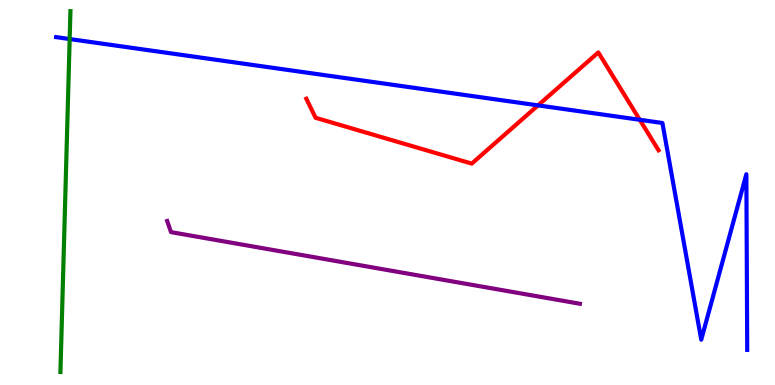[{'lines': ['blue', 'red'], 'intersections': [{'x': 6.94, 'y': 7.26}, {'x': 8.26, 'y': 6.89}]}, {'lines': ['green', 'red'], 'intersections': []}, {'lines': ['purple', 'red'], 'intersections': []}, {'lines': ['blue', 'green'], 'intersections': [{'x': 0.899, 'y': 8.99}]}, {'lines': ['blue', 'purple'], 'intersections': []}, {'lines': ['green', 'purple'], 'intersections': []}]